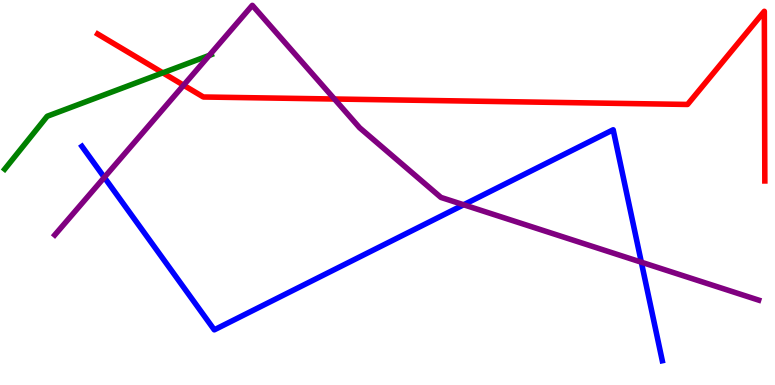[{'lines': ['blue', 'red'], 'intersections': []}, {'lines': ['green', 'red'], 'intersections': [{'x': 2.1, 'y': 8.11}]}, {'lines': ['purple', 'red'], 'intersections': [{'x': 2.37, 'y': 7.79}, {'x': 4.32, 'y': 7.43}]}, {'lines': ['blue', 'green'], 'intersections': []}, {'lines': ['blue', 'purple'], 'intersections': [{'x': 1.35, 'y': 5.39}, {'x': 5.98, 'y': 4.68}, {'x': 8.28, 'y': 3.19}]}, {'lines': ['green', 'purple'], 'intersections': [{'x': 2.7, 'y': 8.56}]}]